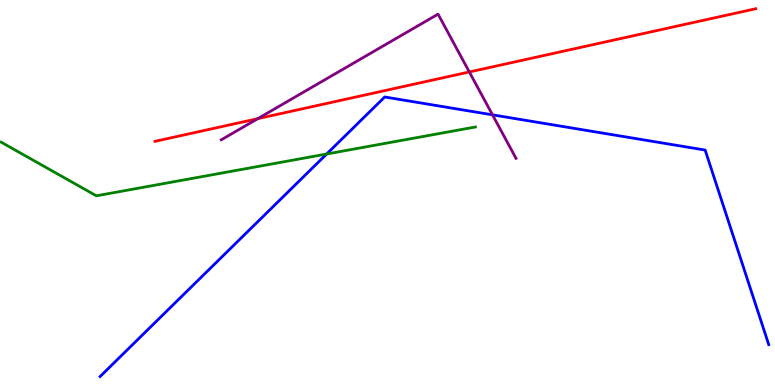[{'lines': ['blue', 'red'], 'intersections': []}, {'lines': ['green', 'red'], 'intersections': []}, {'lines': ['purple', 'red'], 'intersections': [{'x': 3.33, 'y': 6.92}, {'x': 6.06, 'y': 8.13}]}, {'lines': ['blue', 'green'], 'intersections': [{'x': 4.22, 'y': 6.0}]}, {'lines': ['blue', 'purple'], 'intersections': [{'x': 6.35, 'y': 7.02}]}, {'lines': ['green', 'purple'], 'intersections': []}]